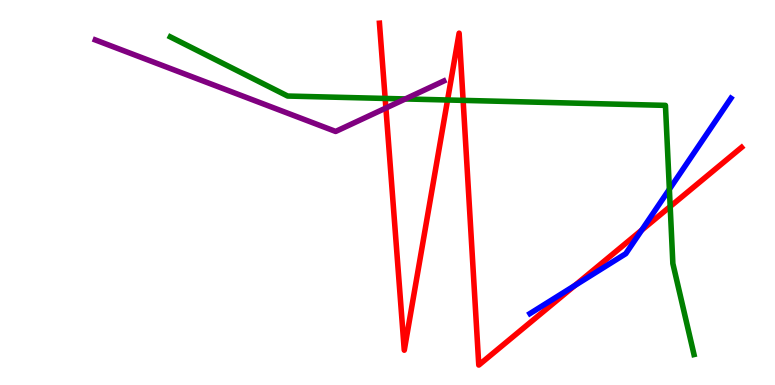[{'lines': ['blue', 'red'], 'intersections': [{'x': 7.42, 'y': 2.58}, {'x': 8.28, 'y': 4.02}]}, {'lines': ['green', 'red'], 'intersections': [{'x': 4.97, 'y': 7.44}, {'x': 5.78, 'y': 7.4}, {'x': 5.98, 'y': 7.39}, {'x': 8.65, 'y': 4.64}]}, {'lines': ['purple', 'red'], 'intersections': [{'x': 4.98, 'y': 7.19}]}, {'lines': ['blue', 'green'], 'intersections': [{'x': 8.64, 'y': 5.08}]}, {'lines': ['blue', 'purple'], 'intersections': []}, {'lines': ['green', 'purple'], 'intersections': [{'x': 5.23, 'y': 7.43}]}]